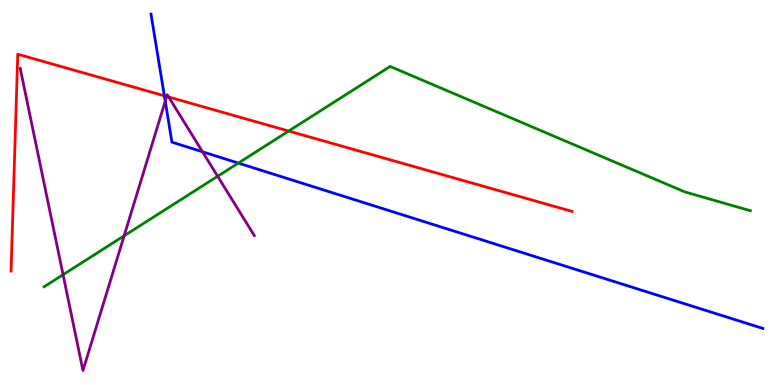[{'lines': ['blue', 'red'], 'intersections': [{'x': 2.12, 'y': 7.51}]}, {'lines': ['green', 'red'], 'intersections': [{'x': 3.72, 'y': 6.6}]}, {'lines': ['purple', 'red'], 'intersections': [{'x': 2.15, 'y': 7.49}, {'x': 2.18, 'y': 7.48}]}, {'lines': ['blue', 'green'], 'intersections': [{'x': 3.08, 'y': 5.76}]}, {'lines': ['blue', 'purple'], 'intersections': [{'x': 2.13, 'y': 7.37}, {'x': 2.61, 'y': 6.06}]}, {'lines': ['green', 'purple'], 'intersections': [{'x': 0.814, 'y': 2.87}, {'x': 1.6, 'y': 3.88}, {'x': 2.81, 'y': 5.42}]}]